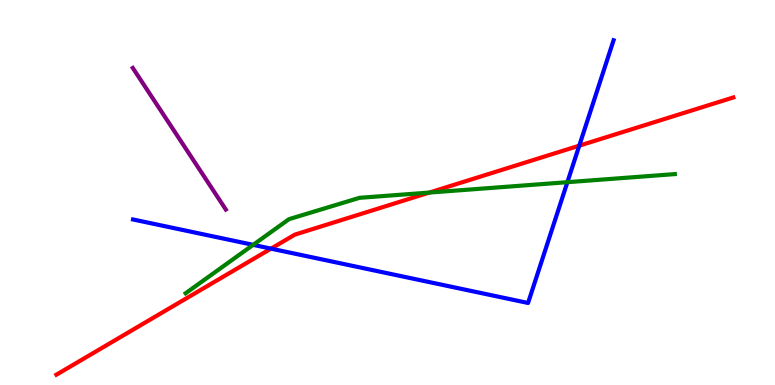[{'lines': ['blue', 'red'], 'intersections': [{'x': 3.5, 'y': 3.54}, {'x': 7.47, 'y': 6.22}]}, {'lines': ['green', 'red'], 'intersections': [{'x': 5.54, 'y': 5.0}]}, {'lines': ['purple', 'red'], 'intersections': []}, {'lines': ['blue', 'green'], 'intersections': [{'x': 3.27, 'y': 3.64}, {'x': 7.32, 'y': 5.27}]}, {'lines': ['blue', 'purple'], 'intersections': []}, {'lines': ['green', 'purple'], 'intersections': []}]